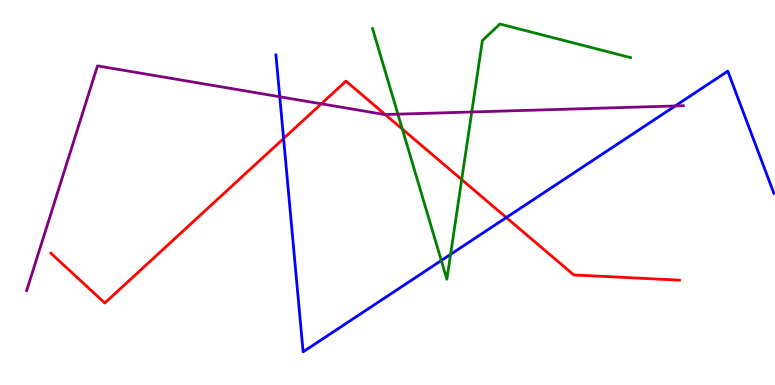[{'lines': ['blue', 'red'], 'intersections': [{'x': 3.66, 'y': 6.4}, {'x': 6.53, 'y': 4.35}]}, {'lines': ['green', 'red'], 'intersections': [{'x': 5.19, 'y': 6.65}, {'x': 5.96, 'y': 5.34}]}, {'lines': ['purple', 'red'], 'intersections': [{'x': 4.15, 'y': 7.3}, {'x': 4.97, 'y': 7.03}]}, {'lines': ['blue', 'green'], 'intersections': [{'x': 5.69, 'y': 3.23}, {'x': 5.81, 'y': 3.39}]}, {'lines': ['blue', 'purple'], 'intersections': [{'x': 3.61, 'y': 7.49}, {'x': 8.71, 'y': 7.25}]}, {'lines': ['green', 'purple'], 'intersections': [{'x': 5.13, 'y': 7.03}, {'x': 6.09, 'y': 7.09}]}]